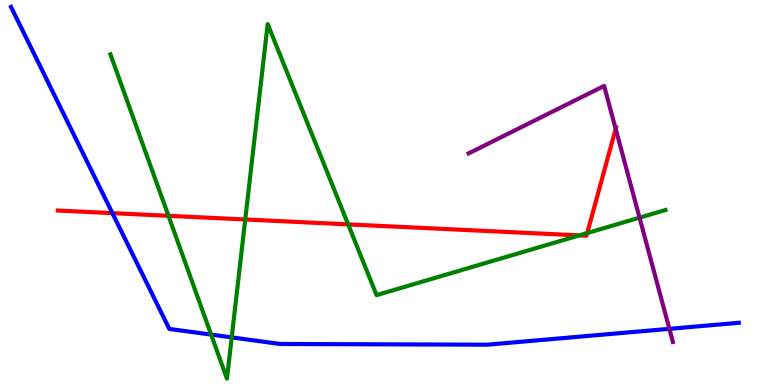[{'lines': ['blue', 'red'], 'intersections': [{'x': 1.45, 'y': 4.46}]}, {'lines': ['green', 'red'], 'intersections': [{'x': 2.17, 'y': 4.39}, {'x': 3.16, 'y': 4.3}, {'x': 4.49, 'y': 4.17}, {'x': 7.47, 'y': 3.89}, {'x': 7.58, 'y': 3.95}]}, {'lines': ['purple', 'red'], 'intersections': [{'x': 7.94, 'y': 6.65}]}, {'lines': ['blue', 'green'], 'intersections': [{'x': 2.72, 'y': 1.31}, {'x': 2.99, 'y': 1.24}]}, {'lines': ['blue', 'purple'], 'intersections': [{'x': 8.64, 'y': 1.46}]}, {'lines': ['green', 'purple'], 'intersections': [{'x': 8.25, 'y': 4.35}]}]